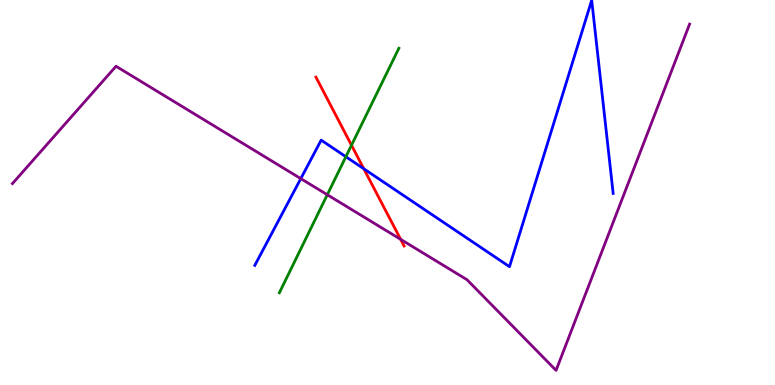[{'lines': ['blue', 'red'], 'intersections': [{'x': 4.69, 'y': 5.62}]}, {'lines': ['green', 'red'], 'intersections': [{'x': 4.54, 'y': 6.23}]}, {'lines': ['purple', 'red'], 'intersections': [{'x': 5.17, 'y': 3.78}]}, {'lines': ['blue', 'green'], 'intersections': [{'x': 4.46, 'y': 5.93}]}, {'lines': ['blue', 'purple'], 'intersections': [{'x': 3.88, 'y': 5.36}]}, {'lines': ['green', 'purple'], 'intersections': [{'x': 4.22, 'y': 4.94}]}]